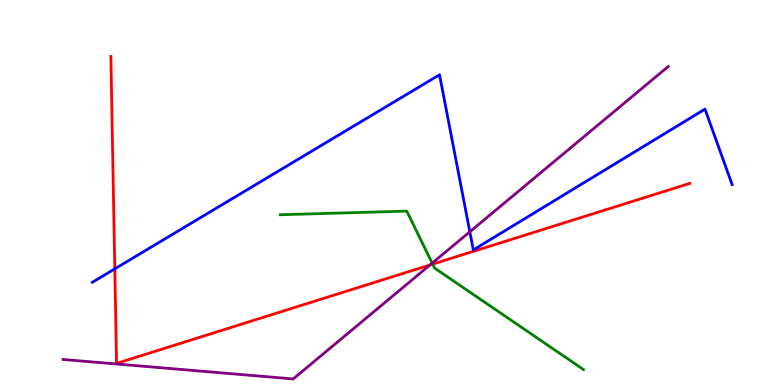[{'lines': ['blue', 'red'], 'intersections': [{'x': 1.48, 'y': 3.02}]}, {'lines': ['green', 'red'], 'intersections': [{'x': 5.58, 'y': 3.14}]}, {'lines': ['purple', 'red'], 'intersections': [{'x': 5.55, 'y': 3.12}]}, {'lines': ['blue', 'green'], 'intersections': []}, {'lines': ['blue', 'purple'], 'intersections': [{'x': 6.06, 'y': 3.98}]}, {'lines': ['green', 'purple'], 'intersections': [{'x': 5.58, 'y': 3.17}]}]